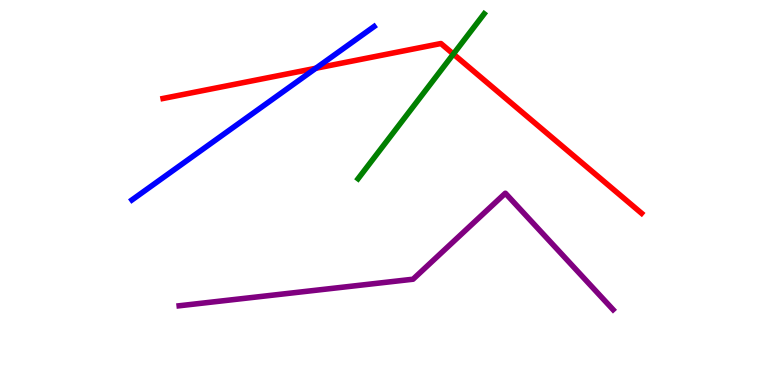[{'lines': ['blue', 'red'], 'intersections': [{'x': 4.08, 'y': 8.23}]}, {'lines': ['green', 'red'], 'intersections': [{'x': 5.85, 'y': 8.6}]}, {'lines': ['purple', 'red'], 'intersections': []}, {'lines': ['blue', 'green'], 'intersections': []}, {'lines': ['blue', 'purple'], 'intersections': []}, {'lines': ['green', 'purple'], 'intersections': []}]